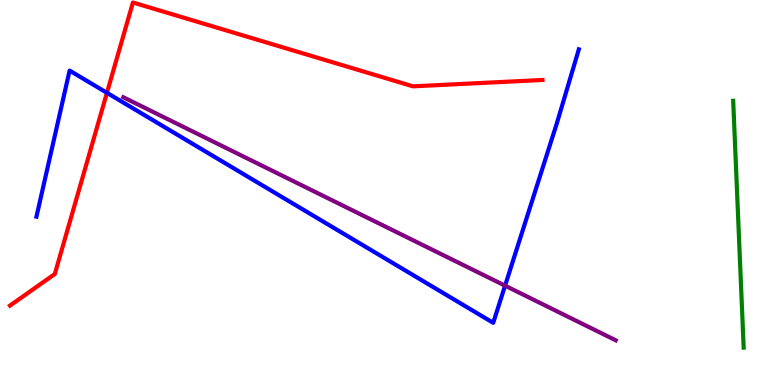[{'lines': ['blue', 'red'], 'intersections': [{'x': 1.38, 'y': 7.59}]}, {'lines': ['green', 'red'], 'intersections': []}, {'lines': ['purple', 'red'], 'intersections': []}, {'lines': ['blue', 'green'], 'intersections': []}, {'lines': ['blue', 'purple'], 'intersections': [{'x': 6.52, 'y': 2.58}]}, {'lines': ['green', 'purple'], 'intersections': []}]